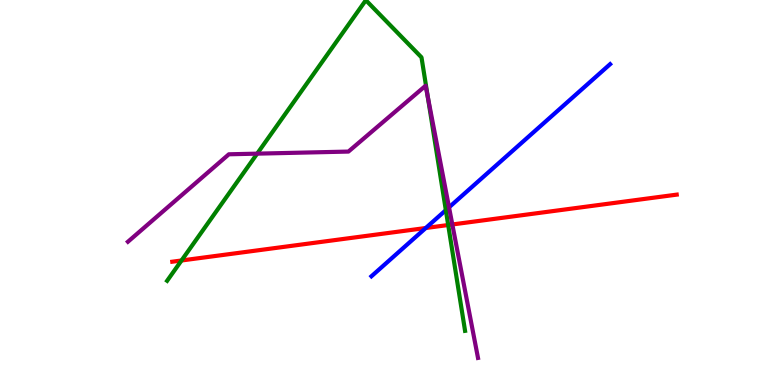[{'lines': ['blue', 'red'], 'intersections': [{'x': 5.49, 'y': 4.08}]}, {'lines': ['green', 'red'], 'intersections': [{'x': 2.34, 'y': 3.23}, {'x': 5.78, 'y': 4.16}]}, {'lines': ['purple', 'red'], 'intersections': [{'x': 5.84, 'y': 4.17}]}, {'lines': ['blue', 'green'], 'intersections': [{'x': 5.75, 'y': 4.54}]}, {'lines': ['blue', 'purple'], 'intersections': [{'x': 5.79, 'y': 4.61}]}, {'lines': ['green', 'purple'], 'intersections': [{'x': 3.32, 'y': 6.01}, {'x': 5.52, 'y': 7.48}]}]